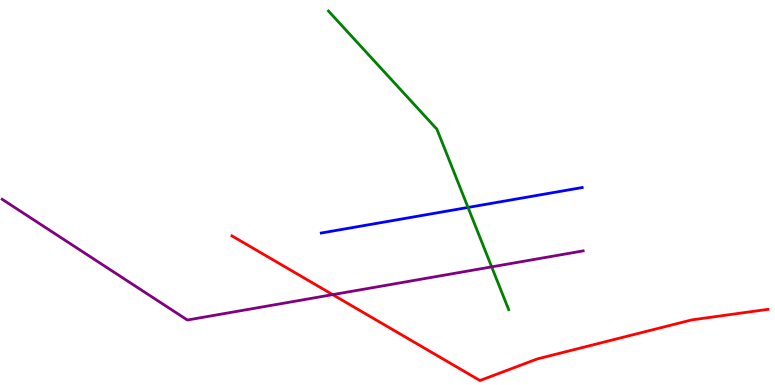[{'lines': ['blue', 'red'], 'intersections': []}, {'lines': ['green', 'red'], 'intersections': []}, {'lines': ['purple', 'red'], 'intersections': [{'x': 4.29, 'y': 2.35}]}, {'lines': ['blue', 'green'], 'intersections': [{'x': 6.04, 'y': 4.61}]}, {'lines': ['blue', 'purple'], 'intersections': []}, {'lines': ['green', 'purple'], 'intersections': [{'x': 6.34, 'y': 3.07}]}]